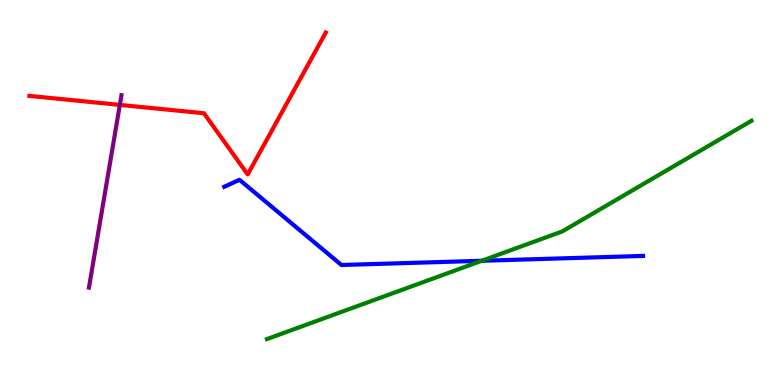[{'lines': ['blue', 'red'], 'intersections': []}, {'lines': ['green', 'red'], 'intersections': []}, {'lines': ['purple', 'red'], 'intersections': [{'x': 1.55, 'y': 7.28}]}, {'lines': ['blue', 'green'], 'intersections': [{'x': 6.22, 'y': 3.23}]}, {'lines': ['blue', 'purple'], 'intersections': []}, {'lines': ['green', 'purple'], 'intersections': []}]